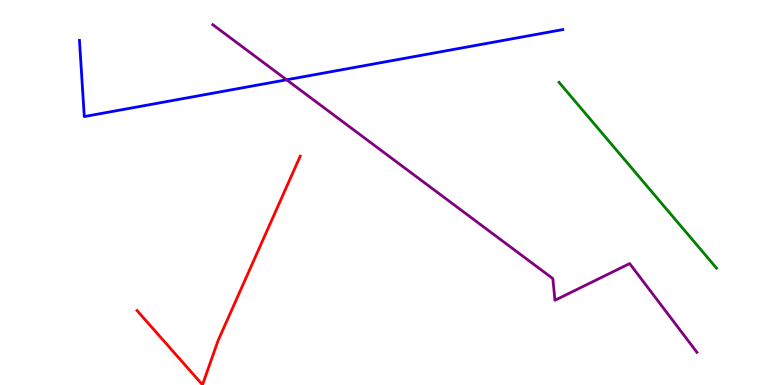[{'lines': ['blue', 'red'], 'intersections': []}, {'lines': ['green', 'red'], 'intersections': []}, {'lines': ['purple', 'red'], 'intersections': []}, {'lines': ['blue', 'green'], 'intersections': []}, {'lines': ['blue', 'purple'], 'intersections': [{'x': 3.7, 'y': 7.93}]}, {'lines': ['green', 'purple'], 'intersections': []}]